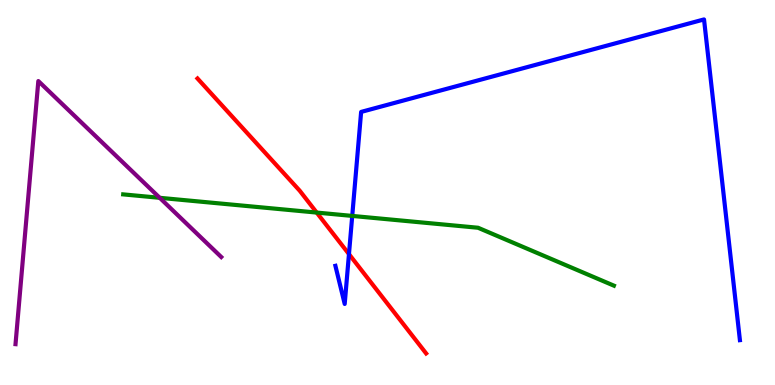[{'lines': ['blue', 'red'], 'intersections': [{'x': 4.5, 'y': 3.4}]}, {'lines': ['green', 'red'], 'intersections': [{'x': 4.09, 'y': 4.48}]}, {'lines': ['purple', 'red'], 'intersections': []}, {'lines': ['blue', 'green'], 'intersections': [{'x': 4.54, 'y': 4.39}]}, {'lines': ['blue', 'purple'], 'intersections': []}, {'lines': ['green', 'purple'], 'intersections': [{'x': 2.06, 'y': 4.86}]}]